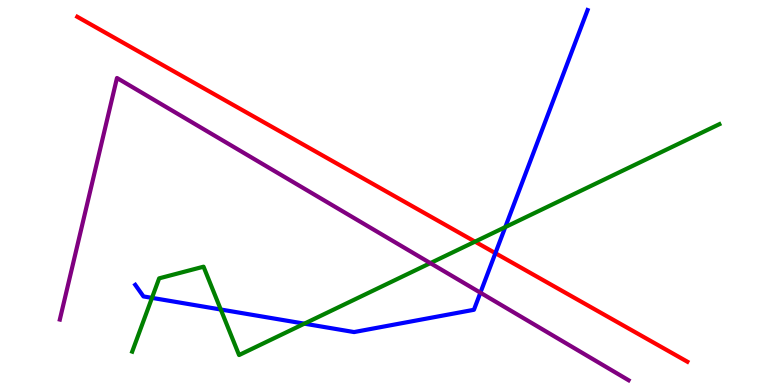[{'lines': ['blue', 'red'], 'intersections': [{'x': 6.39, 'y': 3.42}]}, {'lines': ['green', 'red'], 'intersections': [{'x': 6.13, 'y': 3.72}]}, {'lines': ['purple', 'red'], 'intersections': []}, {'lines': ['blue', 'green'], 'intersections': [{'x': 1.96, 'y': 2.26}, {'x': 2.85, 'y': 1.96}, {'x': 3.93, 'y': 1.59}, {'x': 6.52, 'y': 4.1}]}, {'lines': ['blue', 'purple'], 'intersections': [{'x': 6.2, 'y': 2.4}]}, {'lines': ['green', 'purple'], 'intersections': [{'x': 5.55, 'y': 3.17}]}]